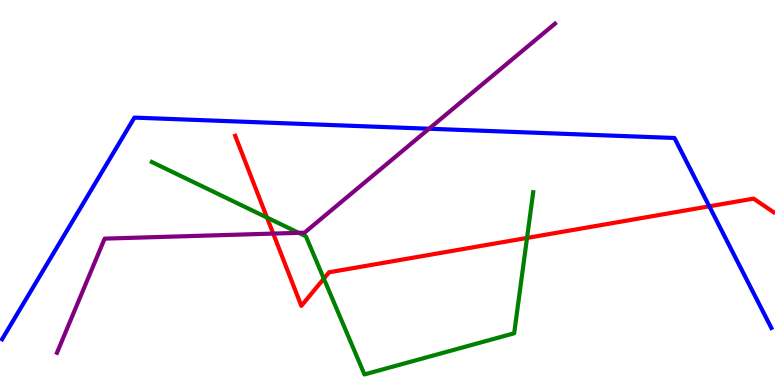[{'lines': ['blue', 'red'], 'intersections': [{'x': 9.15, 'y': 4.64}]}, {'lines': ['green', 'red'], 'intersections': [{'x': 3.44, 'y': 4.35}, {'x': 4.18, 'y': 2.76}, {'x': 6.8, 'y': 3.82}]}, {'lines': ['purple', 'red'], 'intersections': [{'x': 3.53, 'y': 3.93}]}, {'lines': ['blue', 'green'], 'intersections': []}, {'lines': ['blue', 'purple'], 'intersections': [{'x': 5.54, 'y': 6.66}]}, {'lines': ['green', 'purple'], 'intersections': [{'x': 3.85, 'y': 3.95}]}]